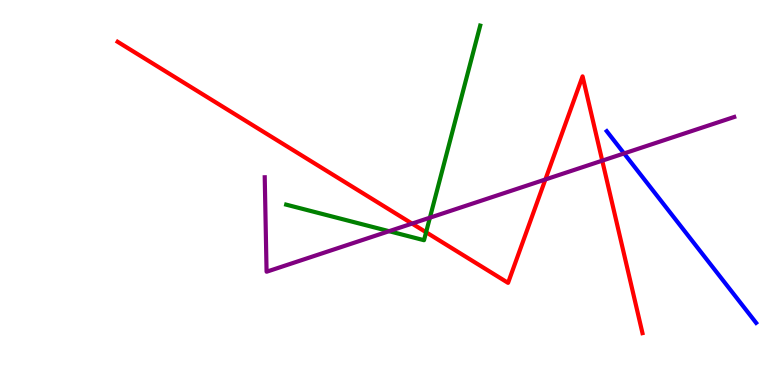[{'lines': ['blue', 'red'], 'intersections': []}, {'lines': ['green', 'red'], 'intersections': [{'x': 5.5, 'y': 3.97}]}, {'lines': ['purple', 'red'], 'intersections': [{'x': 5.32, 'y': 4.19}, {'x': 7.04, 'y': 5.34}, {'x': 7.77, 'y': 5.83}]}, {'lines': ['blue', 'green'], 'intersections': []}, {'lines': ['blue', 'purple'], 'intersections': [{'x': 8.05, 'y': 6.01}]}, {'lines': ['green', 'purple'], 'intersections': [{'x': 5.02, 'y': 3.99}, {'x': 5.55, 'y': 4.35}]}]